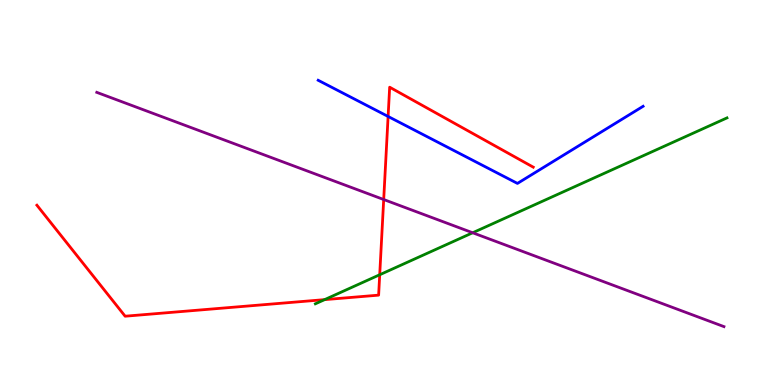[{'lines': ['blue', 'red'], 'intersections': [{'x': 5.01, 'y': 6.97}]}, {'lines': ['green', 'red'], 'intersections': [{'x': 4.19, 'y': 2.22}, {'x': 4.9, 'y': 2.86}]}, {'lines': ['purple', 'red'], 'intersections': [{'x': 4.95, 'y': 4.82}]}, {'lines': ['blue', 'green'], 'intersections': []}, {'lines': ['blue', 'purple'], 'intersections': []}, {'lines': ['green', 'purple'], 'intersections': [{'x': 6.1, 'y': 3.95}]}]